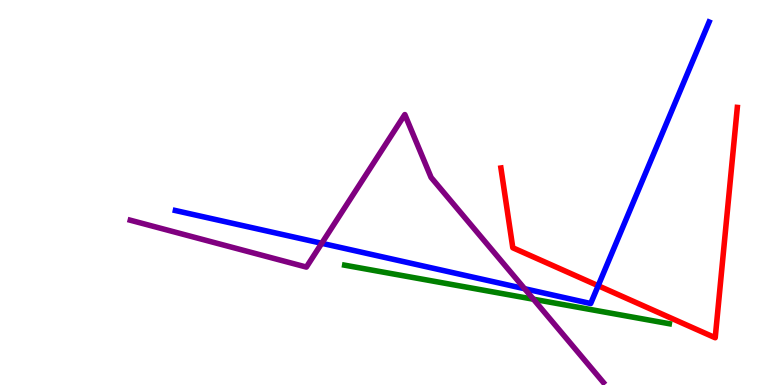[{'lines': ['blue', 'red'], 'intersections': [{'x': 7.72, 'y': 2.58}]}, {'lines': ['green', 'red'], 'intersections': []}, {'lines': ['purple', 'red'], 'intersections': []}, {'lines': ['blue', 'green'], 'intersections': []}, {'lines': ['blue', 'purple'], 'intersections': [{'x': 4.15, 'y': 3.68}, {'x': 6.77, 'y': 2.5}]}, {'lines': ['green', 'purple'], 'intersections': [{'x': 6.88, 'y': 2.23}]}]